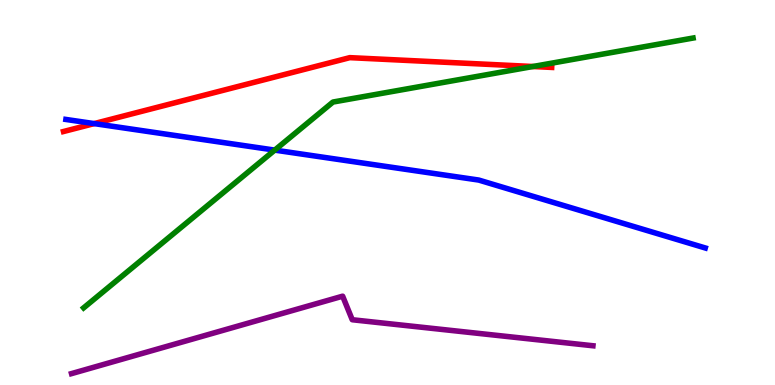[{'lines': ['blue', 'red'], 'intersections': [{'x': 1.22, 'y': 6.79}]}, {'lines': ['green', 'red'], 'intersections': [{'x': 6.88, 'y': 8.27}]}, {'lines': ['purple', 'red'], 'intersections': []}, {'lines': ['blue', 'green'], 'intersections': [{'x': 3.55, 'y': 6.1}]}, {'lines': ['blue', 'purple'], 'intersections': []}, {'lines': ['green', 'purple'], 'intersections': []}]